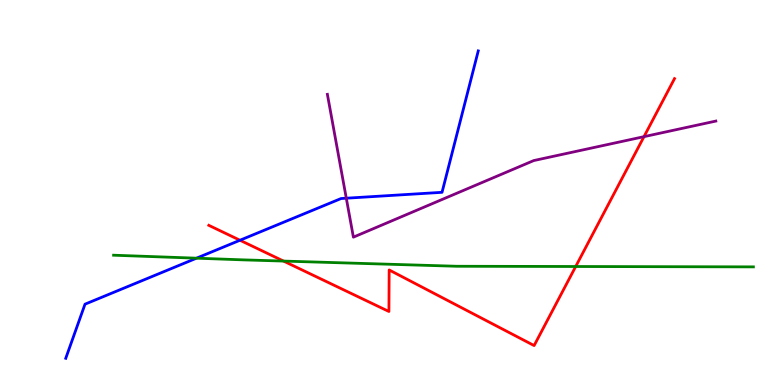[{'lines': ['blue', 'red'], 'intersections': [{'x': 3.1, 'y': 3.76}]}, {'lines': ['green', 'red'], 'intersections': [{'x': 3.66, 'y': 3.22}, {'x': 7.43, 'y': 3.08}]}, {'lines': ['purple', 'red'], 'intersections': [{'x': 8.31, 'y': 6.45}]}, {'lines': ['blue', 'green'], 'intersections': [{'x': 2.54, 'y': 3.29}]}, {'lines': ['blue', 'purple'], 'intersections': [{'x': 4.47, 'y': 4.85}]}, {'lines': ['green', 'purple'], 'intersections': []}]